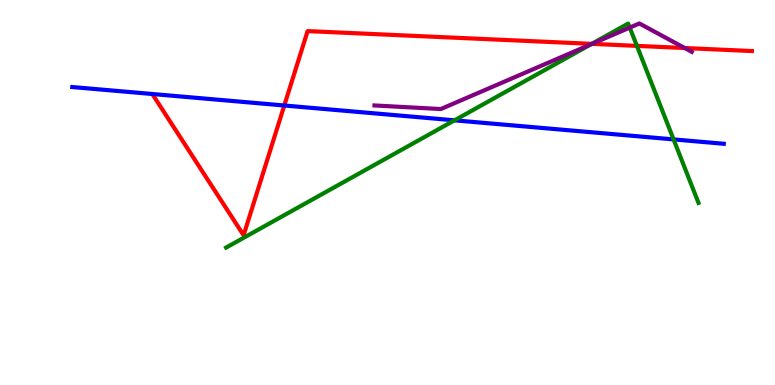[{'lines': ['blue', 'red'], 'intersections': [{'x': 3.67, 'y': 7.26}]}, {'lines': ['green', 'red'], 'intersections': [{'x': 7.64, 'y': 8.86}, {'x': 8.22, 'y': 8.81}]}, {'lines': ['purple', 'red'], 'intersections': [{'x': 7.64, 'y': 8.86}, {'x': 8.84, 'y': 8.75}]}, {'lines': ['blue', 'green'], 'intersections': [{'x': 5.86, 'y': 6.87}, {'x': 8.69, 'y': 6.38}]}, {'lines': ['blue', 'purple'], 'intersections': []}, {'lines': ['green', 'purple'], 'intersections': [{'x': 7.62, 'y': 8.85}, {'x': 8.13, 'y': 9.28}]}]